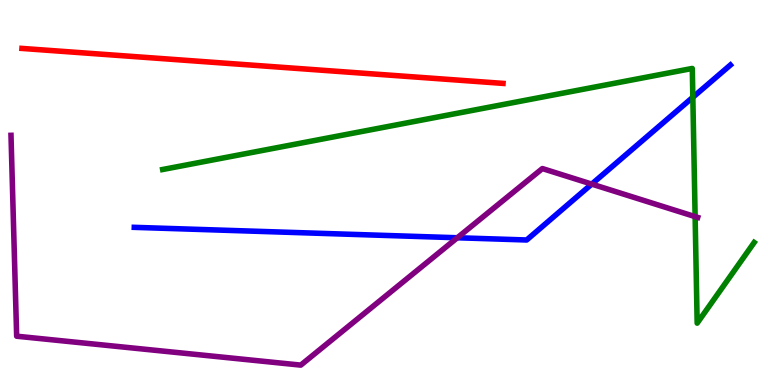[{'lines': ['blue', 'red'], 'intersections': []}, {'lines': ['green', 'red'], 'intersections': []}, {'lines': ['purple', 'red'], 'intersections': []}, {'lines': ['blue', 'green'], 'intersections': [{'x': 8.94, 'y': 7.47}]}, {'lines': ['blue', 'purple'], 'intersections': [{'x': 5.9, 'y': 3.82}, {'x': 7.64, 'y': 5.22}]}, {'lines': ['green', 'purple'], 'intersections': [{'x': 8.97, 'y': 4.37}]}]